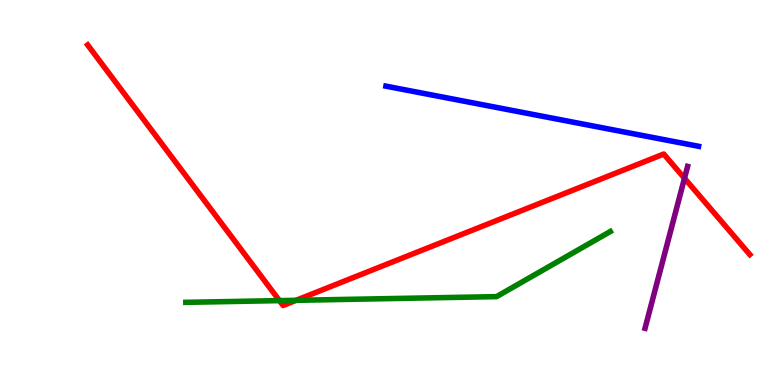[{'lines': ['blue', 'red'], 'intersections': []}, {'lines': ['green', 'red'], 'intersections': [{'x': 3.61, 'y': 2.19}, {'x': 3.82, 'y': 2.2}]}, {'lines': ['purple', 'red'], 'intersections': [{'x': 8.83, 'y': 5.37}]}, {'lines': ['blue', 'green'], 'intersections': []}, {'lines': ['blue', 'purple'], 'intersections': []}, {'lines': ['green', 'purple'], 'intersections': []}]